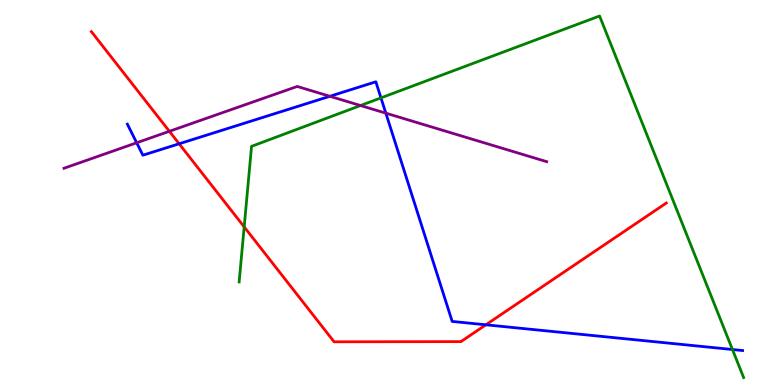[{'lines': ['blue', 'red'], 'intersections': [{'x': 2.31, 'y': 6.27}, {'x': 6.27, 'y': 1.56}]}, {'lines': ['green', 'red'], 'intersections': [{'x': 3.15, 'y': 4.11}]}, {'lines': ['purple', 'red'], 'intersections': [{'x': 2.19, 'y': 6.59}]}, {'lines': ['blue', 'green'], 'intersections': [{'x': 4.92, 'y': 7.46}, {'x': 9.45, 'y': 0.922}]}, {'lines': ['blue', 'purple'], 'intersections': [{'x': 1.76, 'y': 6.29}, {'x': 4.26, 'y': 7.5}, {'x': 4.98, 'y': 7.06}]}, {'lines': ['green', 'purple'], 'intersections': [{'x': 4.65, 'y': 7.26}]}]